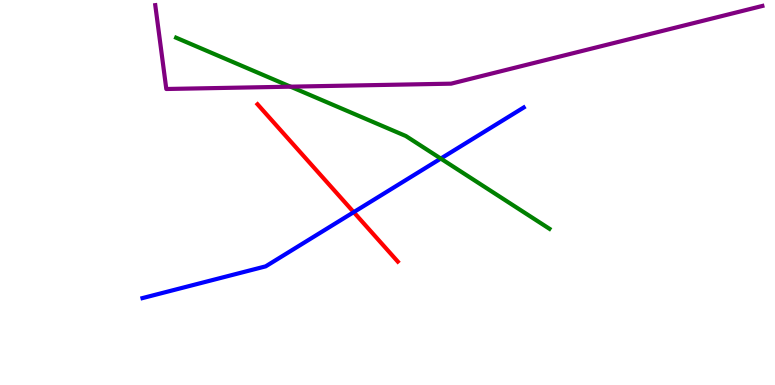[{'lines': ['blue', 'red'], 'intersections': [{'x': 4.56, 'y': 4.49}]}, {'lines': ['green', 'red'], 'intersections': []}, {'lines': ['purple', 'red'], 'intersections': []}, {'lines': ['blue', 'green'], 'intersections': [{'x': 5.69, 'y': 5.88}]}, {'lines': ['blue', 'purple'], 'intersections': []}, {'lines': ['green', 'purple'], 'intersections': [{'x': 3.75, 'y': 7.75}]}]